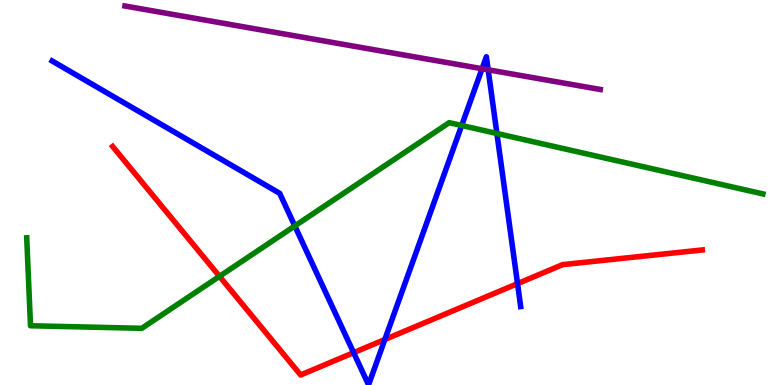[{'lines': ['blue', 'red'], 'intersections': [{'x': 4.56, 'y': 0.84}, {'x': 4.97, 'y': 1.18}, {'x': 6.68, 'y': 2.63}]}, {'lines': ['green', 'red'], 'intersections': [{'x': 2.83, 'y': 2.82}]}, {'lines': ['purple', 'red'], 'intersections': []}, {'lines': ['blue', 'green'], 'intersections': [{'x': 3.8, 'y': 4.13}, {'x': 5.96, 'y': 6.74}, {'x': 6.41, 'y': 6.53}]}, {'lines': ['blue', 'purple'], 'intersections': [{'x': 6.22, 'y': 8.22}, {'x': 6.3, 'y': 8.19}]}, {'lines': ['green', 'purple'], 'intersections': []}]